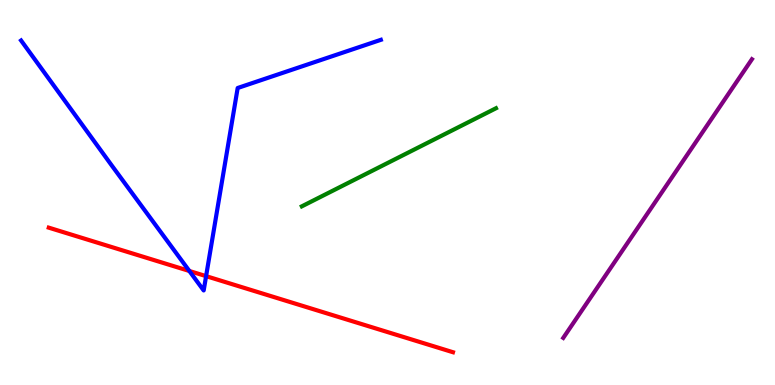[{'lines': ['blue', 'red'], 'intersections': [{'x': 2.44, 'y': 2.96}, {'x': 2.66, 'y': 2.83}]}, {'lines': ['green', 'red'], 'intersections': []}, {'lines': ['purple', 'red'], 'intersections': []}, {'lines': ['blue', 'green'], 'intersections': []}, {'lines': ['blue', 'purple'], 'intersections': []}, {'lines': ['green', 'purple'], 'intersections': []}]